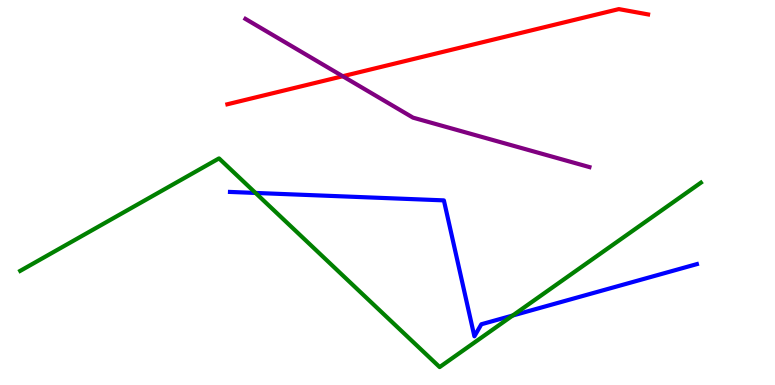[{'lines': ['blue', 'red'], 'intersections': []}, {'lines': ['green', 'red'], 'intersections': []}, {'lines': ['purple', 'red'], 'intersections': [{'x': 4.42, 'y': 8.02}]}, {'lines': ['blue', 'green'], 'intersections': [{'x': 3.3, 'y': 4.99}, {'x': 6.62, 'y': 1.8}]}, {'lines': ['blue', 'purple'], 'intersections': []}, {'lines': ['green', 'purple'], 'intersections': []}]